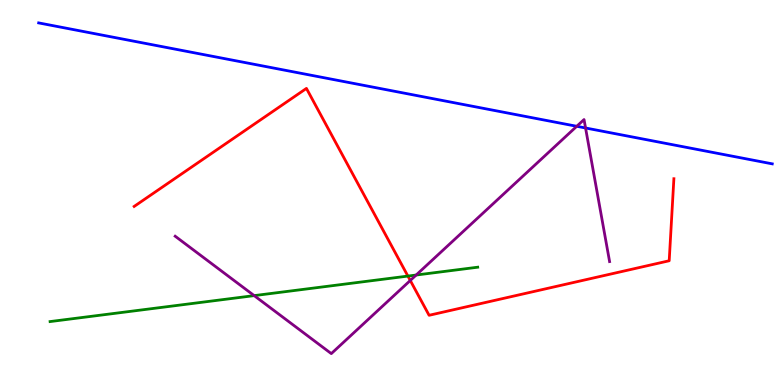[{'lines': ['blue', 'red'], 'intersections': []}, {'lines': ['green', 'red'], 'intersections': [{'x': 5.26, 'y': 2.83}]}, {'lines': ['purple', 'red'], 'intersections': [{'x': 5.29, 'y': 2.71}]}, {'lines': ['blue', 'green'], 'intersections': []}, {'lines': ['blue', 'purple'], 'intersections': [{'x': 7.44, 'y': 6.72}, {'x': 7.56, 'y': 6.68}]}, {'lines': ['green', 'purple'], 'intersections': [{'x': 3.28, 'y': 2.32}, {'x': 5.37, 'y': 2.86}]}]